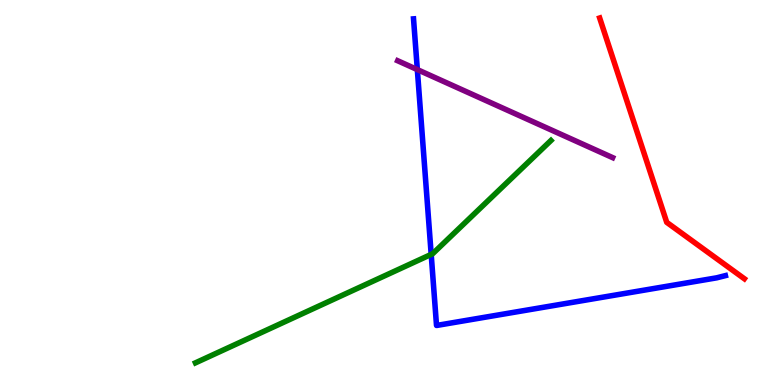[{'lines': ['blue', 'red'], 'intersections': []}, {'lines': ['green', 'red'], 'intersections': []}, {'lines': ['purple', 'red'], 'intersections': []}, {'lines': ['blue', 'green'], 'intersections': [{'x': 5.56, 'y': 3.39}]}, {'lines': ['blue', 'purple'], 'intersections': [{'x': 5.38, 'y': 8.19}]}, {'lines': ['green', 'purple'], 'intersections': []}]